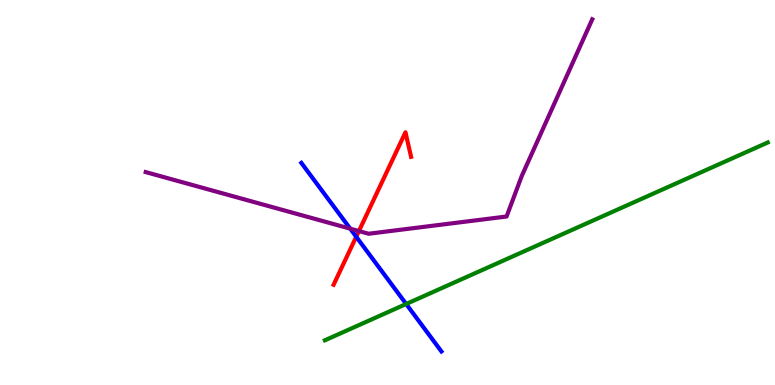[{'lines': ['blue', 'red'], 'intersections': [{'x': 4.6, 'y': 3.85}]}, {'lines': ['green', 'red'], 'intersections': []}, {'lines': ['purple', 'red'], 'intersections': [{'x': 4.63, 'y': 4.0}]}, {'lines': ['blue', 'green'], 'intersections': [{'x': 5.24, 'y': 2.1}]}, {'lines': ['blue', 'purple'], 'intersections': [{'x': 4.52, 'y': 4.06}]}, {'lines': ['green', 'purple'], 'intersections': []}]